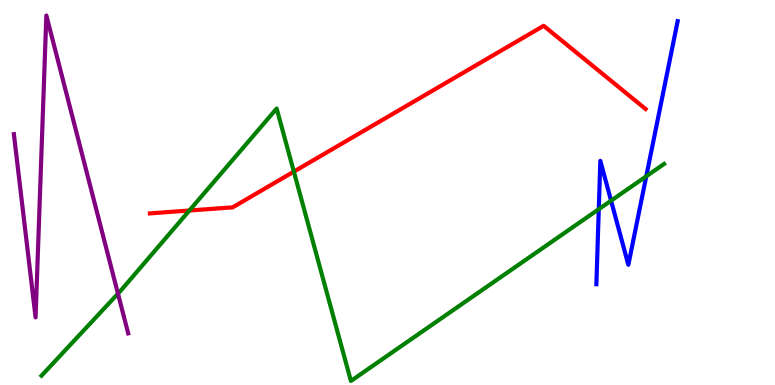[{'lines': ['blue', 'red'], 'intersections': []}, {'lines': ['green', 'red'], 'intersections': [{'x': 2.44, 'y': 4.53}, {'x': 3.79, 'y': 5.54}]}, {'lines': ['purple', 'red'], 'intersections': []}, {'lines': ['blue', 'green'], 'intersections': [{'x': 7.73, 'y': 4.57}, {'x': 7.88, 'y': 4.79}, {'x': 8.34, 'y': 5.42}]}, {'lines': ['blue', 'purple'], 'intersections': []}, {'lines': ['green', 'purple'], 'intersections': [{'x': 1.52, 'y': 2.37}]}]